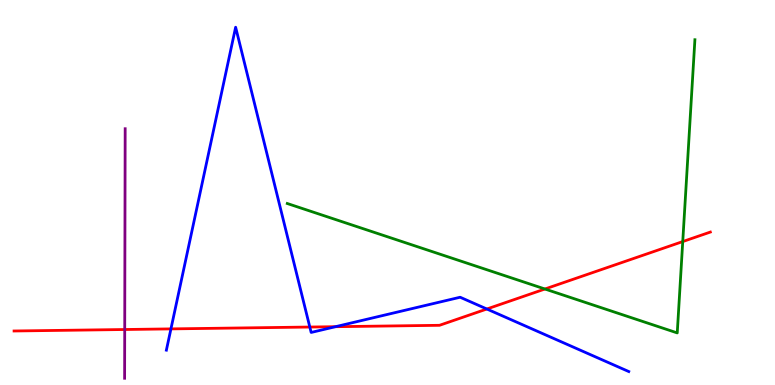[{'lines': ['blue', 'red'], 'intersections': [{'x': 2.21, 'y': 1.46}, {'x': 4.0, 'y': 1.51}, {'x': 4.33, 'y': 1.51}, {'x': 6.28, 'y': 1.97}]}, {'lines': ['green', 'red'], 'intersections': [{'x': 7.03, 'y': 2.49}, {'x': 8.81, 'y': 3.73}]}, {'lines': ['purple', 'red'], 'intersections': [{'x': 1.61, 'y': 1.44}]}, {'lines': ['blue', 'green'], 'intersections': []}, {'lines': ['blue', 'purple'], 'intersections': []}, {'lines': ['green', 'purple'], 'intersections': []}]